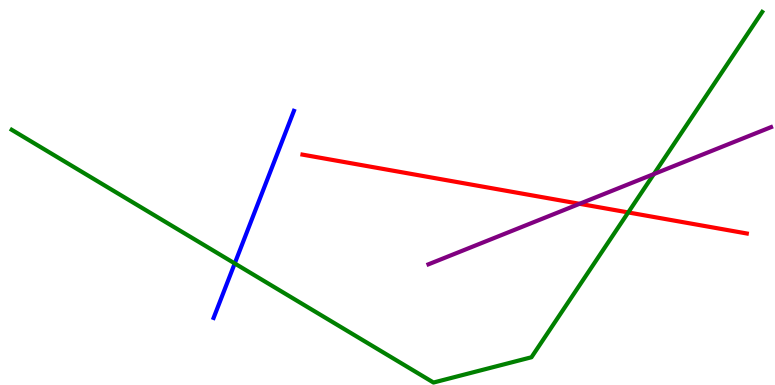[{'lines': ['blue', 'red'], 'intersections': []}, {'lines': ['green', 'red'], 'intersections': [{'x': 8.11, 'y': 4.48}]}, {'lines': ['purple', 'red'], 'intersections': [{'x': 7.48, 'y': 4.71}]}, {'lines': ['blue', 'green'], 'intersections': [{'x': 3.03, 'y': 3.16}]}, {'lines': ['blue', 'purple'], 'intersections': []}, {'lines': ['green', 'purple'], 'intersections': [{'x': 8.44, 'y': 5.48}]}]